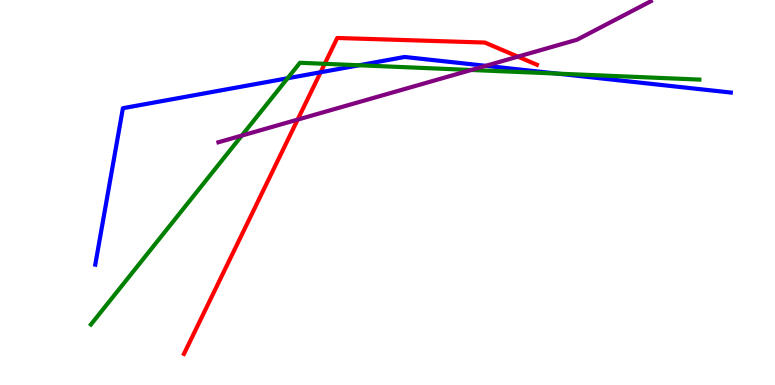[{'lines': ['blue', 'red'], 'intersections': [{'x': 4.14, 'y': 8.12}]}, {'lines': ['green', 'red'], 'intersections': [{'x': 4.19, 'y': 8.34}]}, {'lines': ['purple', 'red'], 'intersections': [{'x': 3.84, 'y': 6.89}, {'x': 6.68, 'y': 8.53}]}, {'lines': ['blue', 'green'], 'intersections': [{'x': 3.71, 'y': 7.97}, {'x': 4.63, 'y': 8.3}, {'x': 7.19, 'y': 8.09}]}, {'lines': ['blue', 'purple'], 'intersections': [{'x': 6.27, 'y': 8.29}]}, {'lines': ['green', 'purple'], 'intersections': [{'x': 3.12, 'y': 6.48}, {'x': 6.08, 'y': 8.18}]}]